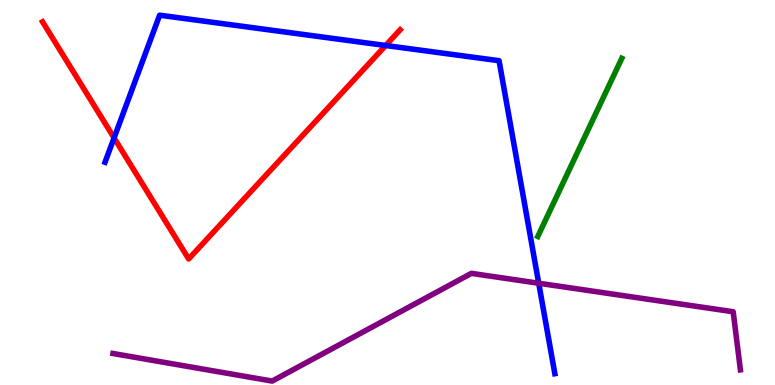[{'lines': ['blue', 'red'], 'intersections': [{'x': 1.47, 'y': 6.42}, {'x': 4.98, 'y': 8.82}]}, {'lines': ['green', 'red'], 'intersections': []}, {'lines': ['purple', 'red'], 'intersections': []}, {'lines': ['blue', 'green'], 'intersections': []}, {'lines': ['blue', 'purple'], 'intersections': [{'x': 6.95, 'y': 2.64}]}, {'lines': ['green', 'purple'], 'intersections': []}]